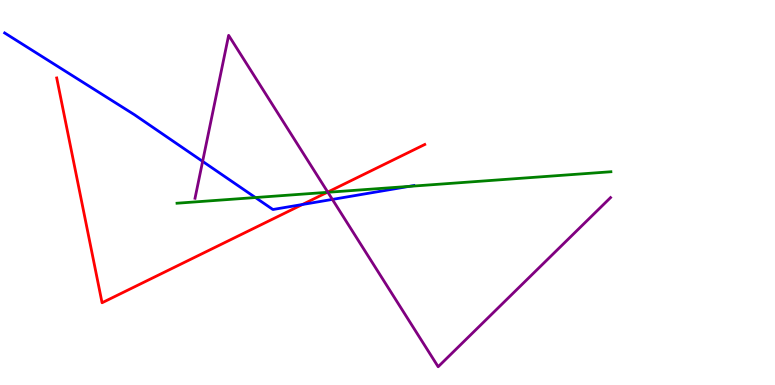[{'lines': ['blue', 'red'], 'intersections': [{'x': 3.9, 'y': 4.69}]}, {'lines': ['green', 'red'], 'intersections': [{'x': 4.22, 'y': 5.0}]}, {'lines': ['purple', 'red'], 'intersections': [{'x': 4.23, 'y': 5.01}]}, {'lines': ['blue', 'green'], 'intersections': [{'x': 3.3, 'y': 4.87}, {'x': 5.28, 'y': 5.16}]}, {'lines': ['blue', 'purple'], 'intersections': [{'x': 2.61, 'y': 5.81}, {'x': 4.29, 'y': 4.82}]}, {'lines': ['green', 'purple'], 'intersections': [{'x': 4.23, 'y': 5.01}]}]